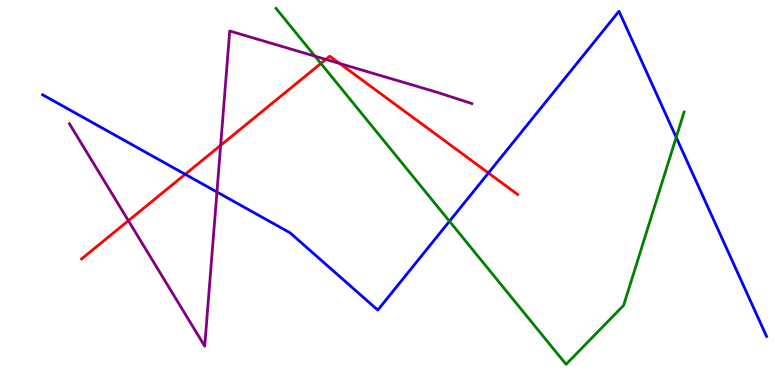[{'lines': ['blue', 'red'], 'intersections': [{'x': 2.39, 'y': 5.47}, {'x': 6.3, 'y': 5.51}]}, {'lines': ['green', 'red'], 'intersections': [{'x': 4.14, 'y': 8.35}]}, {'lines': ['purple', 'red'], 'intersections': [{'x': 1.66, 'y': 4.27}, {'x': 2.85, 'y': 6.23}, {'x': 4.2, 'y': 8.46}, {'x': 4.38, 'y': 8.35}]}, {'lines': ['blue', 'green'], 'intersections': [{'x': 5.8, 'y': 4.25}, {'x': 8.73, 'y': 6.43}]}, {'lines': ['blue', 'purple'], 'intersections': [{'x': 2.8, 'y': 5.01}]}, {'lines': ['green', 'purple'], 'intersections': [{'x': 4.06, 'y': 8.54}]}]